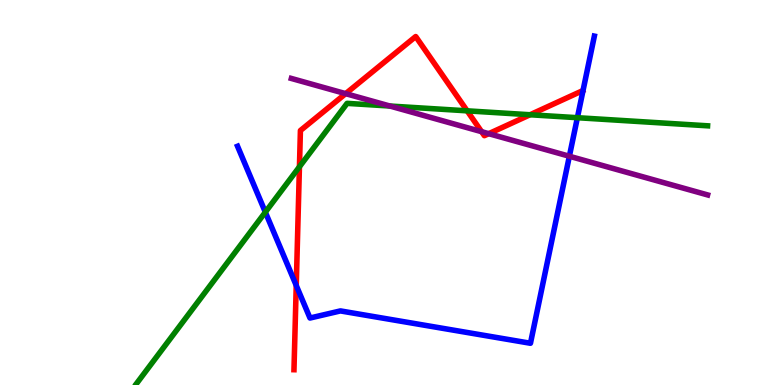[{'lines': ['blue', 'red'], 'intersections': [{'x': 3.82, 'y': 2.59}]}, {'lines': ['green', 'red'], 'intersections': [{'x': 3.86, 'y': 5.67}, {'x': 6.03, 'y': 7.12}, {'x': 6.84, 'y': 7.02}]}, {'lines': ['purple', 'red'], 'intersections': [{'x': 4.46, 'y': 7.57}, {'x': 6.21, 'y': 6.58}, {'x': 6.31, 'y': 6.53}]}, {'lines': ['blue', 'green'], 'intersections': [{'x': 3.42, 'y': 4.49}, {'x': 7.45, 'y': 6.94}]}, {'lines': ['blue', 'purple'], 'intersections': [{'x': 7.35, 'y': 5.94}]}, {'lines': ['green', 'purple'], 'intersections': [{'x': 5.03, 'y': 7.25}]}]